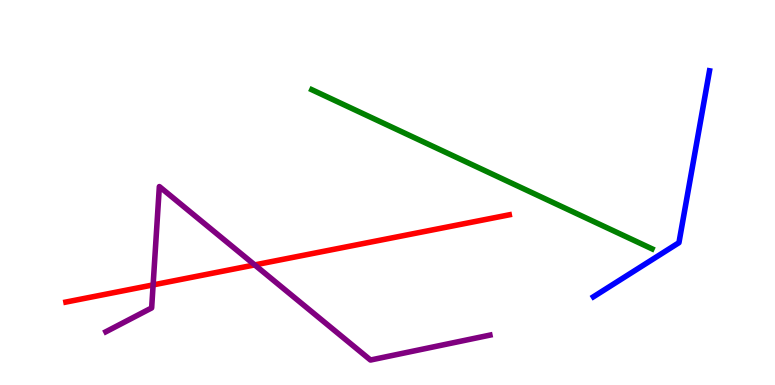[{'lines': ['blue', 'red'], 'intersections': []}, {'lines': ['green', 'red'], 'intersections': []}, {'lines': ['purple', 'red'], 'intersections': [{'x': 1.98, 'y': 2.6}, {'x': 3.29, 'y': 3.12}]}, {'lines': ['blue', 'green'], 'intersections': []}, {'lines': ['blue', 'purple'], 'intersections': []}, {'lines': ['green', 'purple'], 'intersections': []}]